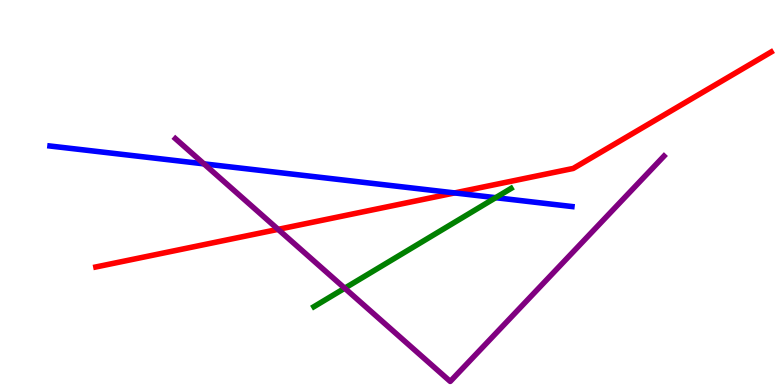[{'lines': ['blue', 'red'], 'intersections': [{'x': 5.87, 'y': 4.99}]}, {'lines': ['green', 'red'], 'intersections': []}, {'lines': ['purple', 'red'], 'intersections': [{'x': 3.59, 'y': 4.04}]}, {'lines': ['blue', 'green'], 'intersections': [{'x': 6.4, 'y': 4.87}]}, {'lines': ['blue', 'purple'], 'intersections': [{'x': 2.63, 'y': 5.74}]}, {'lines': ['green', 'purple'], 'intersections': [{'x': 4.45, 'y': 2.51}]}]